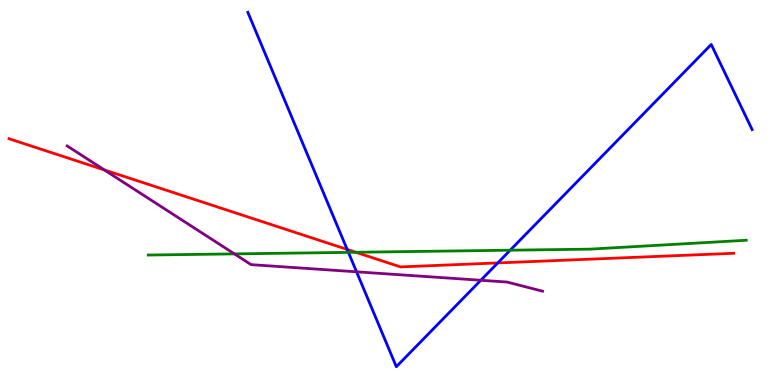[{'lines': ['blue', 'red'], 'intersections': [{'x': 4.48, 'y': 3.52}, {'x': 6.42, 'y': 3.17}]}, {'lines': ['green', 'red'], 'intersections': [{'x': 4.59, 'y': 3.45}]}, {'lines': ['purple', 'red'], 'intersections': [{'x': 1.35, 'y': 5.59}]}, {'lines': ['blue', 'green'], 'intersections': [{'x': 4.5, 'y': 3.44}, {'x': 6.58, 'y': 3.5}]}, {'lines': ['blue', 'purple'], 'intersections': [{'x': 4.6, 'y': 2.94}, {'x': 6.2, 'y': 2.72}]}, {'lines': ['green', 'purple'], 'intersections': [{'x': 3.02, 'y': 3.41}]}]